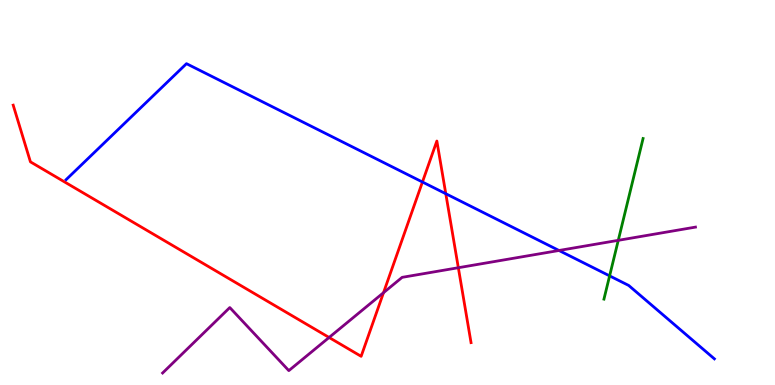[{'lines': ['blue', 'red'], 'intersections': [{'x': 5.45, 'y': 5.27}, {'x': 5.75, 'y': 4.97}]}, {'lines': ['green', 'red'], 'intersections': []}, {'lines': ['purple', 'red'], 'intersections': [{'x': 4.25, 'y': 1.23}, {'x': 4.95, 'y': 2.4}, {'x': 5.91, 'y': 3.05}]}, {'lines': ['blue', 'green'], 'intersections': [{'x': 7.87, 'y': 2.83}]}, {'lines': ['blue', 'purple'], 'intersections': [{'x': 7.21, 'y': 3.49}]}, {'lines': ['green', 'purple'], 'intersections': [{'x': 7.98, 'y': 3.76}]}]